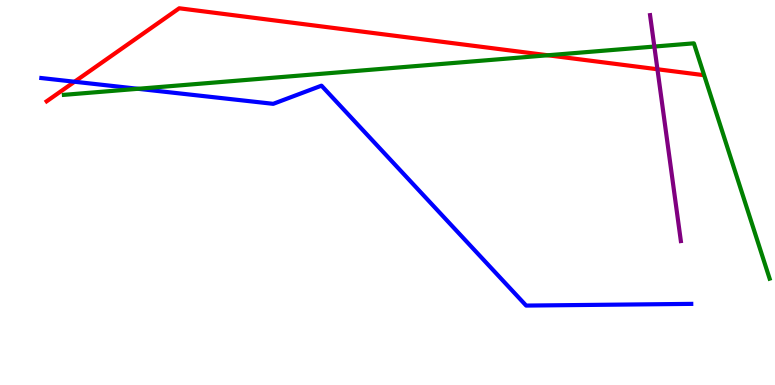[{'lines': ['blue', 'red'], 'intersections': [{'x': 0.962, 'y': 7.88}]}, {'lines': ['green', 'red'], 'intersections': [{'x': 7.07, 'y': 8.56}]}, {'lines': ['purple', 'red'], 'intersections': [{'x': 8.48, 'y': 8.2}]}, {'lines': ['blue', 'green'], 'intersections': [{'x': 1.78, 'y': 7.69}]}, {'lines': ['blue', 'purple'], 'intersections': []}, {'lines': ['green', 'purple'], 'intersections': [{'x': 8.44, 'y': 8.79}]}]